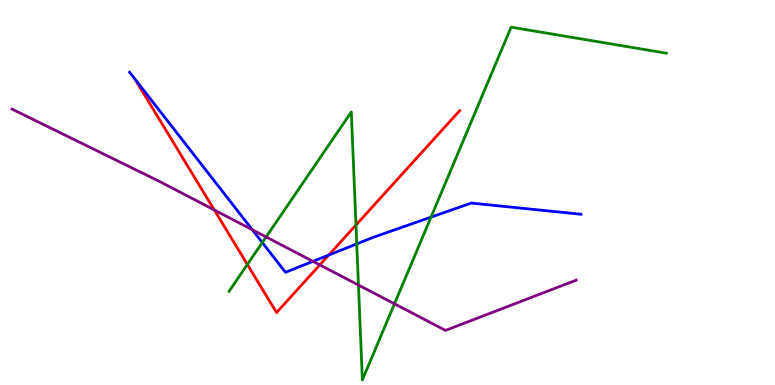[{'lines': ['blue', 'red'], 'intersections': [{'x': 4.24, 'y': 3.37}]}, {'lines': ['green', 'red'], 'intersections': [{'x': 3.19, 'y': 3.13}, {'x': 4.59, 'y': 4.16}]}, {'lines': ['purple', 'red'], 'intersections': [{'x': 2.77, 'y': 4.55}, {'x': 4.13, 'y': 3.12}]}, {'lines': ['blue', 'green'], 'intersections': [{'x': 3.38, 'y': 3.7}, {'x': 4.6, 'y': 3.66}, {'x': 5.56, 'y': 4.36}]}, {'lines': ['blue', 'purple'], 'intersections': [{'x': 3.26, 'y': 4.03}, {'x': 4.04, 'y': 3.21}]}, {'lines': ['green', 'purple'], 'intersections': [{'x': 3.43, 'y': 3.85}, {'x': 4.63, 'y': 2.6}, {'x': 5.09, 'y': 2.11}]}]